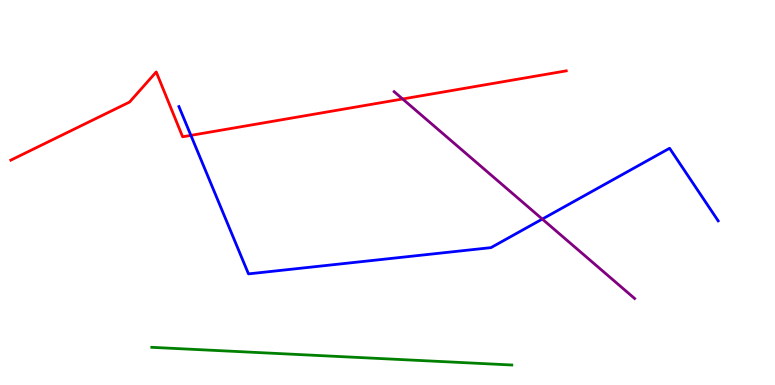[{'lines': ['blue', 'red'], 'intersections': [{'x': 2.46, 'y': 6.48}]}, {'lines': ['green', 'red'], 'intersections': []}, {'lines': ['purple', 'red'], 'intersections': [{'x': 5.2, 'y': 7.43}]}, {'lines': ['blue', 'green'], 'intersections': []}, {'lines': ['blue', 'purple'], 'intersections': [{'x': 7.0, 'y': 4.31}]}, {'lines': ['green', 'purple'], 'intersections': []}]